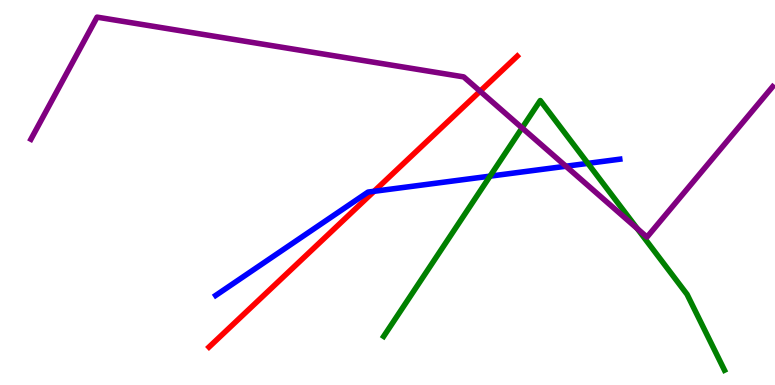[{'lines': ['blue', 'red'], 'intersections': [{'x': 4.83, 'y': 5.03}]}, {'lines': ['green', 'red'], 'intersections': []}, {'lines': ['purple', 'red'], 'intersections': [{'x': 6.19, 'y': 7.63}]}, {'lines': ['blue', 'green'], 'intersections': [{'x': 6.32, 'y': 5.42}, {'x': 7.59, 'y': 5.76}]}, {'lines': ['blue', 'purple'], 'intersections': [{'x': 7.3, 'y': 5.68}]}, {'lines': ['green', 'purple'], 'intersections': [{'x': 6.74, 'y': 6.68}, {'x': 8.22, 'y': 4.06}]}]